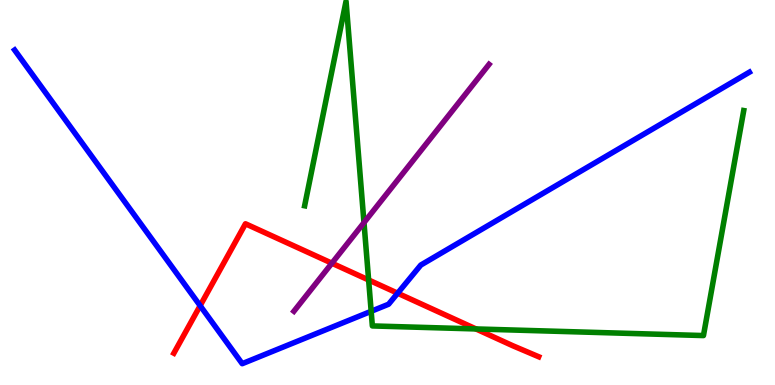[{'lines': ['blue', 'red'], 'intersections': [{'x': 2.58, 'y': 2.06}, {'x': 5.13, 'y': 2.38}]}, {'lines': ['green', 'red'], 'intersections': [{'x': 4.76, 'y': 2.73}, {'x': 6.14, 'y': 1.46}]}, {'lines': ['purple', 'red'], 'intersections': [{'x': 4.28, 'y': 3.16}]}, {'lines': ['blue', 'green'], 'intersections': [{'x': 4.79, 'y': 1.91}]}, {'lines': ['blue', 'purple'], 'intersections': []}, {'lines': ['green', 'purple'], 'intersections': [{'x': 4.7, 'y': 4.22}]}]